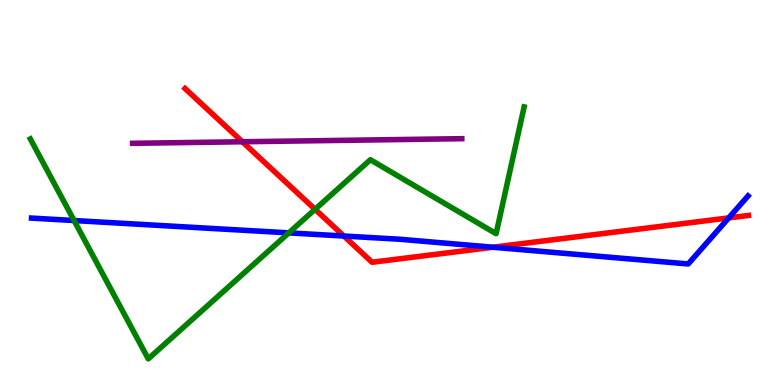[{'lines': ['blue', 'red'], 'intersections': [{'x': 4.44, 'y': 3.87}, {'x': 6.36, 'y': 3.58}, {'x': 9.4, 'y': 4.34}]}, {'lines': ['green', 'red'], 'intersections': [{'x': 4.07, 'y': 4.56}]}, {'lines': ['purple', 'red'], 'intersections': [{'x': 3.13, 'y': 6.32}]}, {'lines': ['blue', 'green'], 'intersections': [{'x': 0.956, 'y': 4.27}, {'x': 3.73, 'y': 3.95}]}, {'lines': ['blue', 'purple'], 'intersections': []}, {'lines': ['green', 'purple'], 'intersections': []}]